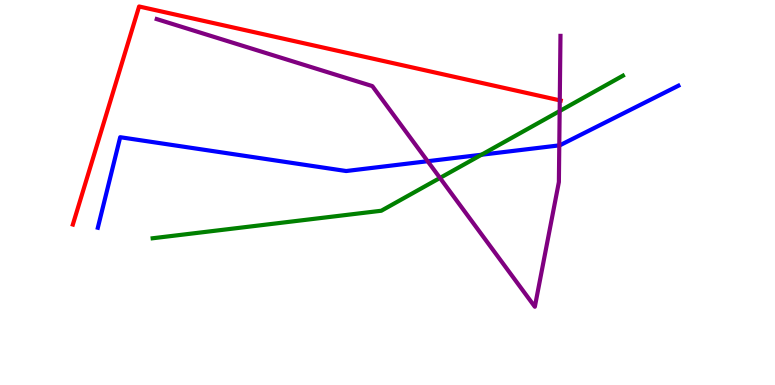[{'lines': ['blue', 'red'], 'intersections': []}, {'lines': ['green', 'red'], 'intersections': []}, {'lines': ['purple', 'red'], 'intersections': [{'x': 7.22, 'y': 7.39}]}, {'lines': ['blue', 'green'], 'intersections': [{'x': 6.21, 'y': 5.98}]}, {'lines': ['blue', 'purple'], 'intersections': [{'x': 5.52, 'y': 5.81}, {'x': 7.22, 'y': 6.22}]}, {'lines': ['green', 'purple'], 'intersections': [{'x': 5.68, 'y': 5.38}, {'x': 7.22, 'y': 7.12}]}]